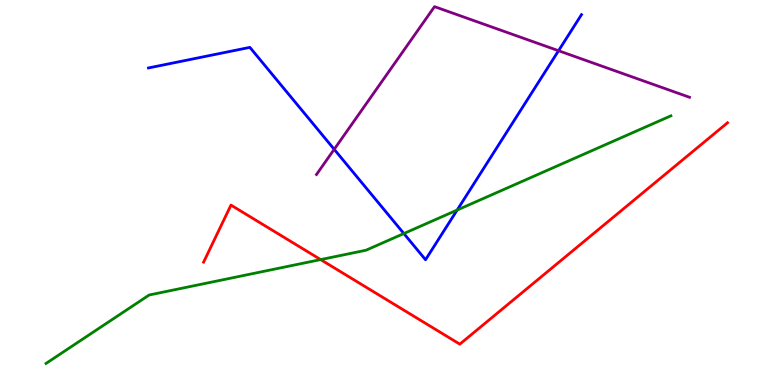[{'lines': ['blue', 'red'], 'intersections': []}, {'lines': ['green', 'red'], 'intersections': [{'x': 4.14, 'y': 3.26}]}, {'lines': ['purple', 'red'], 'intersections': []}, {'lines': ['blue', 'green'], 'intersections': [{'x': 5.21, 'y': 3.93}, {'x': 5.9, 'y': 4.54}]}, {'lines': ['blue', 'purple'], 'intersections': [{'x': 4.31, 'y': 6.12}, {'x': 7.21, 'y': 8.68}]}, {'lines': ['green', 'purple'], 'intersections': []}]